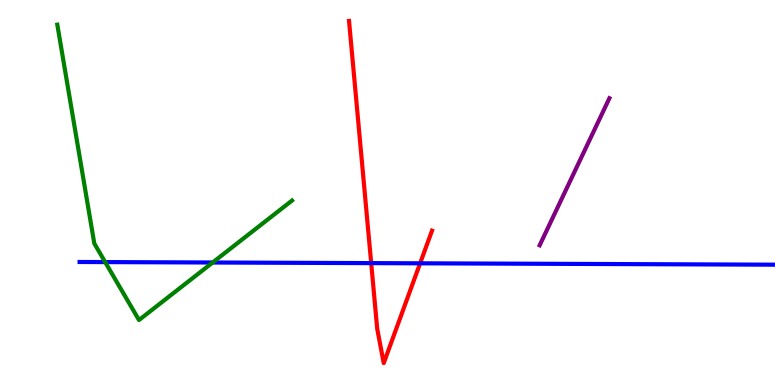[{'lines': ['blue', 'red'], 'intersections': [{'x': 4.79, 'y': 3.17}, {'x': 5.42, 'y': 3.16}]}, {'lines': ['green', 'red'], 'intersections': []}, {'lines': ['purple', 'red'], 'intersections': []}, {'lines': ['blue', 'green'], 'intersections': [{'x': 1.36, 'y': 3.19}, {'x': 2.74, 'y': 3.18}]}, {'lines': ['blue', 'purple'], 'intersections': []}, {'lines': ['green', 'purple'], 'intersections': []}]